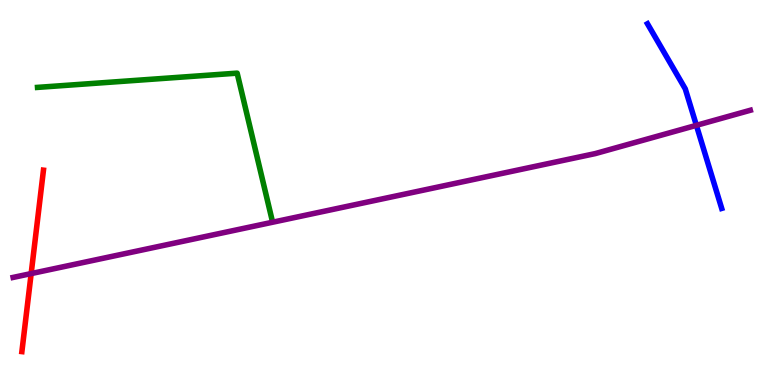[{'lines': ['blue', 'red'], 'intersections': []}, {'lines': ['green', 'red'], 'intersections': []}, {'lines': ['purple', 'red'], 'intersections': [{'x': 0.402, 'y': 2.89}]}, {'lines': ['blue', 'green'], 'intersections': []}, {'lines': ['blue', 'purple'], 'intersections': [{'x': 8.99, 'y': 6.74}]}, {'lines': ['green', 'purple'], 'intersections': []}]